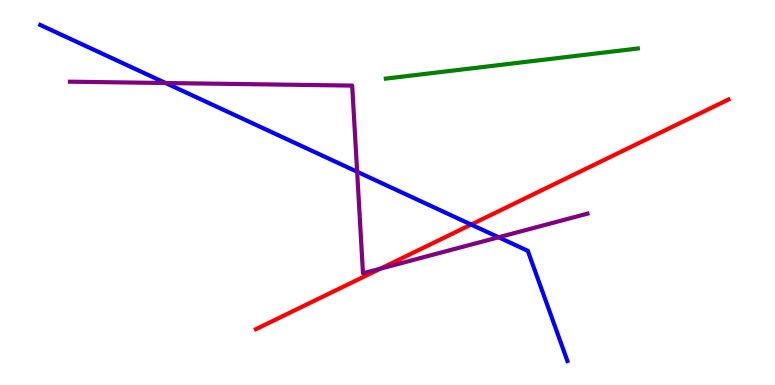[{'lines': ['blue', 'red'], 'intersections': [{'x': 6.08, 'y': 4.17}]}, {'lines': ['green', 'red'], 'intersections': []}, {'lines': ['purple', 'red'], 'intersections': [{'x': 4.91, 'y': 3.02}]}, {'lines': ['blue', 'green'], 'intersections': []}, {'lines': ['blue', 'purple'], 'intersections': [{'x': 2.14, 'y': 7.84}, {'x': 4.61, 'y': 5.54}, {'x': 6.43, 'y': 3.84}]}, {'lines': ['green', 'purple'], 'intersections': []}]